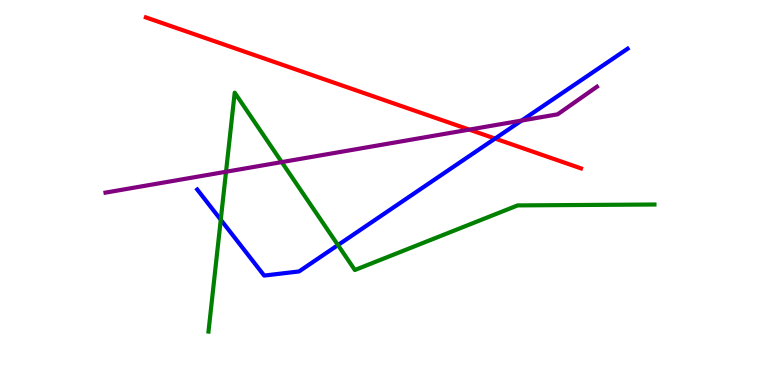[{'lines': ['blue', 'red'], 'intersections': [{'x': 6.39, 'y': 6.4}]}, {'lines': ['green', 'red'], 'intersections': []}, {'lines': ['purple', 'red'], 'intersections': [{'x': 6.06, 'y': 6.63}]}, {'lines': ['blue', 'green'], 'intersections': [{'x': 2.85, 'y': 4.29}, {'x': 4.36, 'y': 3.63}]}, {'lines': ['blue', 'purple'], 'intersections': [{'x': 6.73, 'y': 6.87}]}, {'lines': ['green', 'purple'], 'intersections': [{'x': 2.92, 'y': 5.54}, {'x': 3.64, 'y': 5.79}]}]